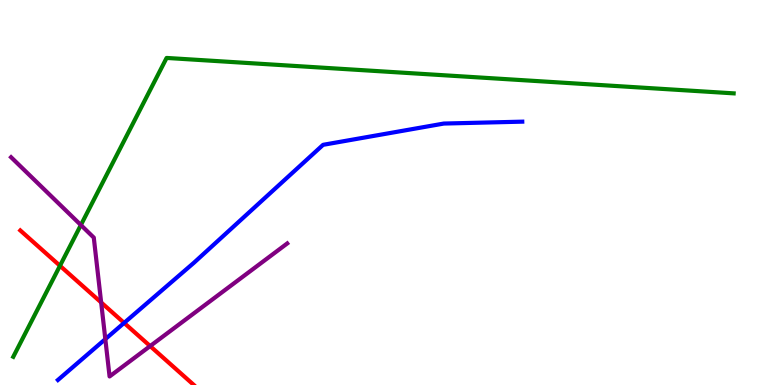[{'lines': ['blue', 'red'], 'intersections': [{'x': 1.6, 'y': 1.61}]}, {'lines': ['green', 'red'], 'intersections': [{'x': 0.774, 'y': 3.1}]}, {'lines': ['purple', 'red'], 'intersections': [{'x': 1.31, 'y': 2.14}, {'x': 1.94, 'y': 1.01}]}, {'lines': ['blue', 'green'], 'intersections': []}, {'lines': ['blue', 'purple'], 'intersections': [{'x': 1.36, 'y': 1.19}]}, {'lines': ['green', 'purple'], 'intersections': [{'x': 1.04, 'y': 4.15}]}]